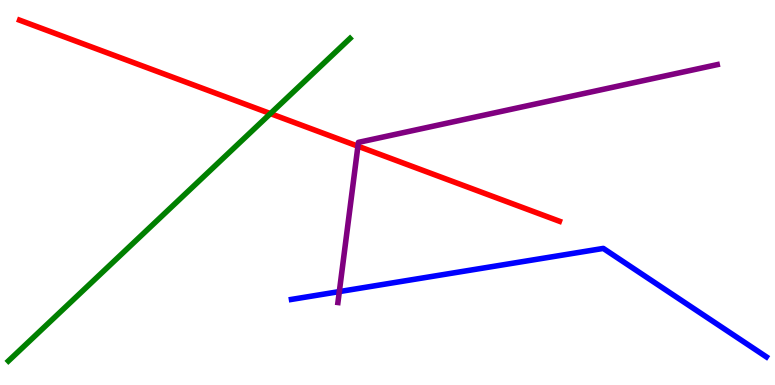[{'lines': ['blue', 'red'], 'intersections': []}, {'lines': ['green', 'red'], 'intersections': [{'x': 3.49, 'y': 7.05}]}, {'lines': ['purple', 'red'], 'intersections': [{'x': 4.62, 'y': 6.2}]}, {'lines': ['blue', 'green'], 'intersections': []}, {'lines': ['blue', 'purple'], 'intersections': [{'x': 4.38, 'y': 2.43}]}, {'lines': ['green', 'purple'], 'intersections': []}]